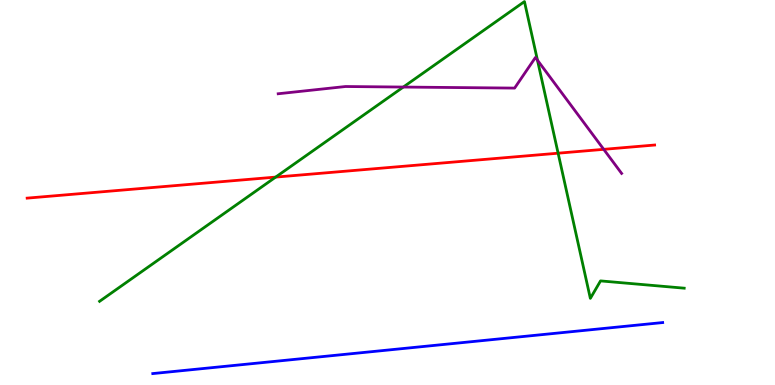[{'lines': ['blue', 'red'], 'intersections': []}, {'lines': ['green', 'red'], 'intersections': [{'x': 3.56, 'y': 5.4}, {'x': 7.2, 'y': 6.02}]}, {'lines': ['purple', 'red'], 'intersections': [{'x': 7.79, 'y': 6.12}]}, {'lines': ['blue', 'green'], 'intersections': []}, {'lines': ['blue', 'purple'], 'intersections': []}, {'lines': ['green', 'purple'], 'intersections': [{'x': 5.2, 'y': 7.74}, {'x': 6.94, 'y': 8.44}]}]